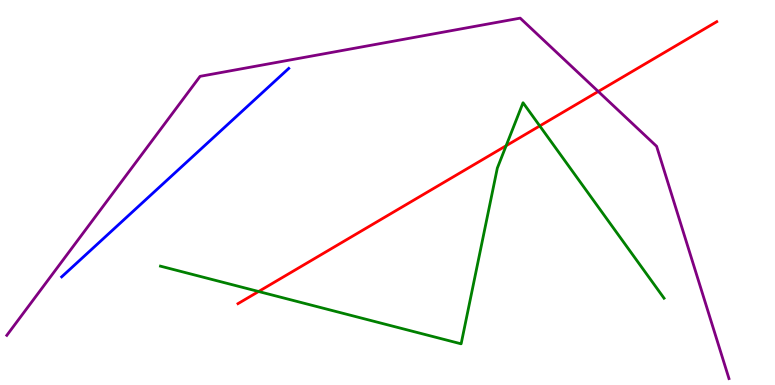[{'lines': ['blue', 'red'], 'intersections': []}, {'lines': ['green', 'red'], 'intersections': [{'x': 3.34, 'y': 2.43}, {'x': 6.53, 'y': 6.21}, {'x': 6.96, 'y': 6.73}]}, {'lines': ['purple', 'red'], 'intersections': [{'x': 7.72, 'y': 7.62}]}, {'lines': ['blue', 'green'], 'intersections': []}, {'lines': ['blue', 'purple'], 'intersections': []}, {'lines': ['green', 'purple'], 'intersections': []}]